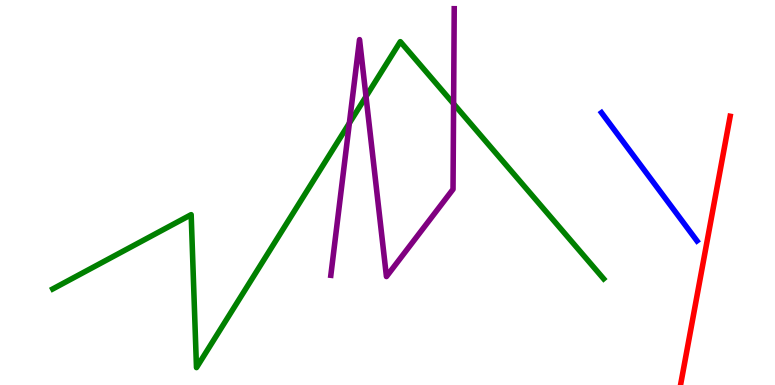[{'lines': ['blue', 'red'], 'intersections': []}, {'lines': ['green', 'red'], 'intersections': []}, {'lines': ['purple', 'red'], 'intersections': []}, {'lines': ['blue', 'green'], 'intersections': []}, {'lines': ['blue', 'purple'], 'intersections': []}, {'lines': ['green', 'purple'], 'intersections': [{'x': 4.51, 'y': 6.8}, {'x': 4.72, 'y': 7.49}, {'x': 5.85, 'y': 7.3}]}]